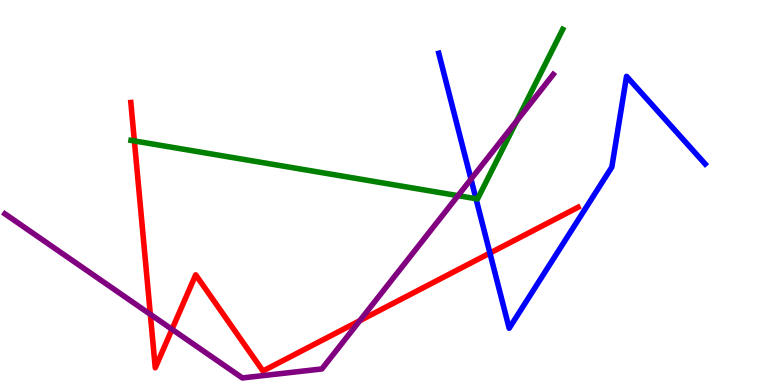[{'lines': ['blue', 'red'], 'intersections': [{'x': 6.32, 'y': 3.43}]}, {'lines': ['green', 'red'], 'intersections': [{'x': 1.73, 'y': 6.34}]}, {'lines': ['purple', 'red'], 'intersections': [{'x': 1.94, 'y': 1.84}, {'x': 2.22, 'y': 1.45}, {'x': 4.64, 'y': 1.67}]}, {'lines': ['blue', 'green'], 'intersections': [{'x': 6.14, 'y': 4.84}]}, {'lines': ['blue', 'purple'], 'intersections': [{'x': 6.08, 'y': 5.35}]}, {'lines': ['green', 'purple'], 'intersections': [{'x': 5.91, 'y': 4.92}, {'x': 6.67, 'y': 6.86}]}]